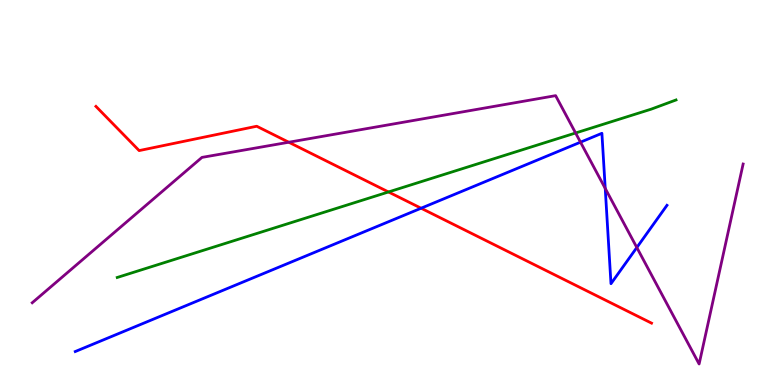[{'lines': ['blue', 'red'], 'intersections': [{'x': 5.43, 'y': 4.59}]}, {'lines': ['green', 'red'], 'intersections': [{'x': 5.01, 'y': 5.01}]}, {'lines': ['purple', 'red'], 'intersections': [{'x': 3.73, 'y': 6.31}]}, {'lines': ['blue', 'green'], 'intersections': []}, {'lines': ['blue', 'purple'], 'intersections': [{'x': 7.49, 'y': 6.31}, {'x': 7.81, 'y': 5.11}, {'x': 8.22, 'y': 3.57}]}, {'lines': ['green', 'purple'], 'intersections': [{'x': 7.43, 'y': 6.55}]}]